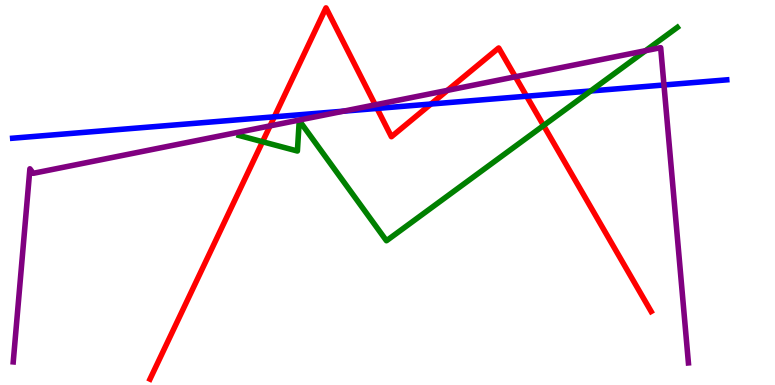[{'lines': ['blue', 'red'], 'intersections': [{'x': 3.54, 'y': 6.97}, {'x': 4.87, 'y': 7.18}, {'x': 5.56, 'y': 7.3}, {'x': 6.79, 'y': 7.5}]}, {'lines': ['green', 'red'], 'intersections': [{'x': 3.39, 'y': 6.32}, {'x': 7.01, 'y': 6.74}]}, {'lines': ['purple', 'red'], 'intersections': [{'x': 3.48, 'y': 6.73}, {'x': 4.84, 'y': 7.28}, {'x': 5.77, 'y': 7.65}, {'x': 6.65, 'y': 8.01}]}, {'lines': ['blue', 'green'], 'intersections': [{'x': 7.62, 'y': 7.64}]}, {'lines': ['blue', 'purple'], 'intersections': [{'x': 4.43, 'y': 7.11}, {'x': 8.57, 'y': 7.79}]}, {'lines': ['green', 'purple'], 'intersections': [{'x': 8.33, 'y': 8.68}]}]